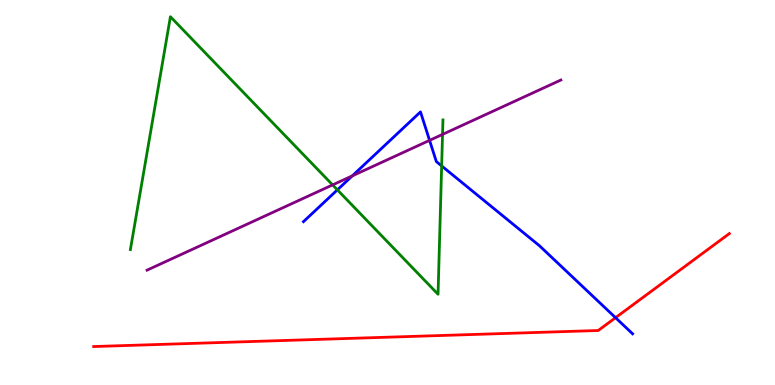[{'lines': ['blue', 'red'], 'intersections': [{'x': 7.94, 'y': 1.75}]}, {'lines': ['green', 'red'], 'intersections': []}, {'lines': ['purple', 'red'], 'intersections': []}, {'lines': ['blue', 'green'], 'intersections': [{'x': 4.35, 'y': 5.07}, {'x': 5.7, 'y': 5.69}]}, {'lines': ['blue', 'purple'], 'intersections': [{'x': 4.55, 'y': 5.43}, {'x': 5.54, 'y': 6.35}]}, {'lines': ['green', 'purple'], 'intersections': [{'x': 4.29, 'y': 5.2}, {'x': 5.71, 'y': 6.51}]}]